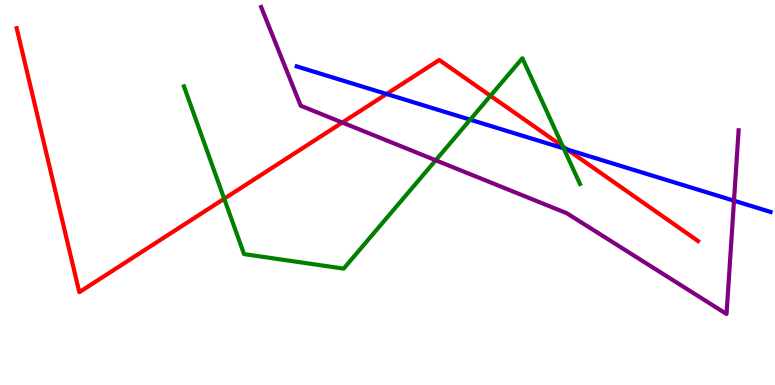[{'lines': ['blue', 'red'], 'intersections': [{'x': 4.99, 'y': 7.56}, {'x': 7.32, 'y': 6.12}]}, {'lines': ['green', 'red'], 'intersections': [{'x': 2.89, 'y': 4.84}, {'x': 6.33, 'y': 7.51}, {'x': 7.26, 'y': 6.2}]}, {'lines': ['purple', 'red'], 'intersections': [{'x': 4.42, 'y': 6.82}]}, {'lines': ['blue', 'green'], 'intersections': [{'x': 6.07, 'y': 6.89}, {'x': 7.27, 'y': 6.15}]}, {'lines': ['blue', 'purple'], 'intersections': [{'x': 9.47, 'y': 4.79}]}, {'lines': ['green', 'purple'], 'intersections': [{'x': 5.62, 'y': 5.84}]}]